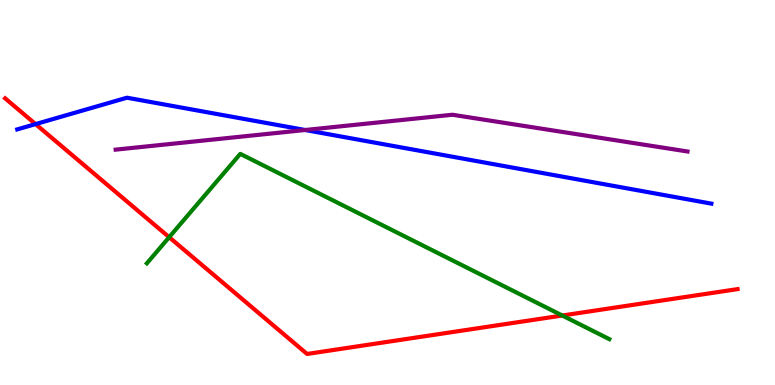[{'lines': ['blue', 'red'], 'intersections': [{'x': 0.459, 'y': 6.78}]}, {'lines': ['green', 'red'], 'intersections': [{'x': 2.18, 'y': 3.84}, {'x': 7.26, 'y': 1.8}]}, {'lines': ['purple', 'red'], 'intersections': []}, {'lines': ['blue', 'green'], 'intersections': []}, {'lines': ['blue', 'purple'], 'intersections': [{'x': 3.94, 'y': 6.62}]}, {'lines': ['green', 'purple'], 'intersections': []}]